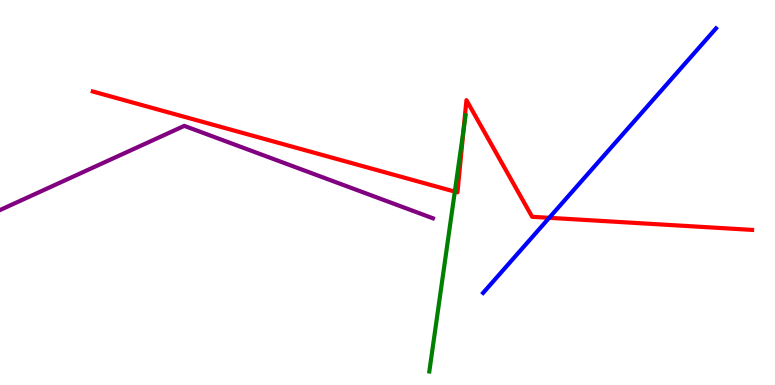[{'lines': ['blue', 'red'], 'intersections': [{'x': 7.09, 'y': 4.34}]}, {'lines': ['green', 'red'], 'intersections': [{'x': 5.87, 'y': 5.02}, {'x': 5.98, 'y': 6.61}]}, {'lines': ['purple', 'red'], 'intersections': []}, {'lines': ['blue', 'green'], 'intersections': []}, {'lines': ['blue', 'purple'], 'intersections': []}, {'lines': ['green', 'purple'], 'intersections': []}]